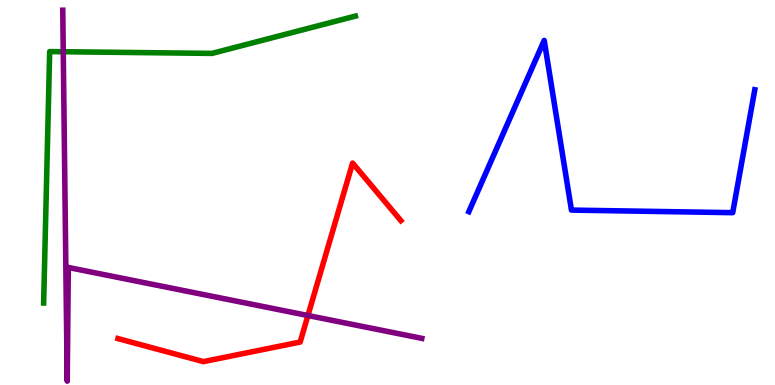[{'lines': ['blue', 'red'], 'intersections': []}, {'lines': ['green', 'red'], 'intersections': []}, {'lines': ['purple', 'red'], 'intersections': [{'x': 3.97, 'y': 1.8}]}, {'lines': ['blue', 'green'], 'intersections': []}, {'lines': ['blue', 'purple'], 'intersections': []}, {'lines': ['green', 'purple'], 'intersections': [{'x': 0.816, 'y': 8.66}]}]